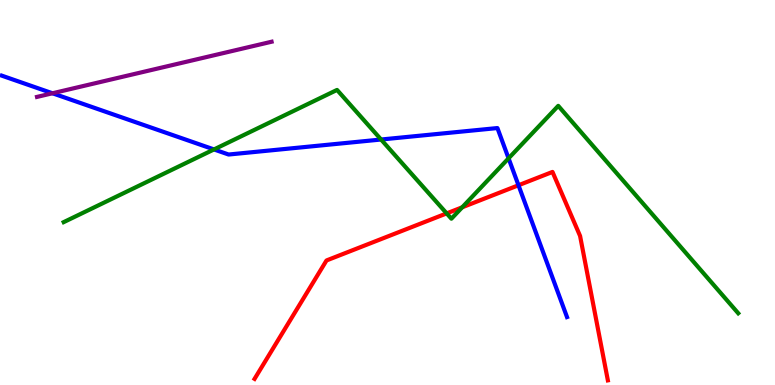[{'lines': ['blue', 'red'], 'intersections': [{'x': 6.69, 'y': 5.19}]}, {'lines': ['green', 'red'], 'intersections': [{'x': 5.76, 'y': 4.46}, {'x': 5.96, 'y': 4.62}]}, {'lines': ['purple', 'red'], 'intersections': []}, {'lines': ['blue', 'green'], 'intersections': [{'x': 2.76, 'y': 6.12}, {'x': 4.92, 'y': 6.38}, {'x': 6.56, 'y': 5.89}]}, {'lines': ['blue', 'purple'], 'intersections': [{'x': 0.677, 'y': 7.58}]}, {'lines': ['green', 'purple'], 'intersections': []}]